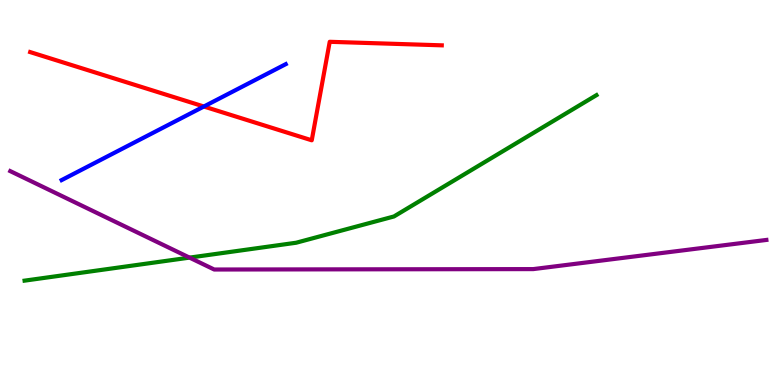[{'lines': ['blue', 'red'], 'intersections': [{'x': 2.63, 'y': 7.23}]}, {'lines': ['green', 'red'], 'intersections': []}, {'lines': ['purple', 'red'], 'intersections': []}, {'lines': ['blue', 'green'], 'intersections': []}, {'lines': ['blue', 'purple'], 'intersections': []}, {'lines': ['green', 'purple'], 'intersections': [{'x': 2.45, 'y': 3.31}]}]